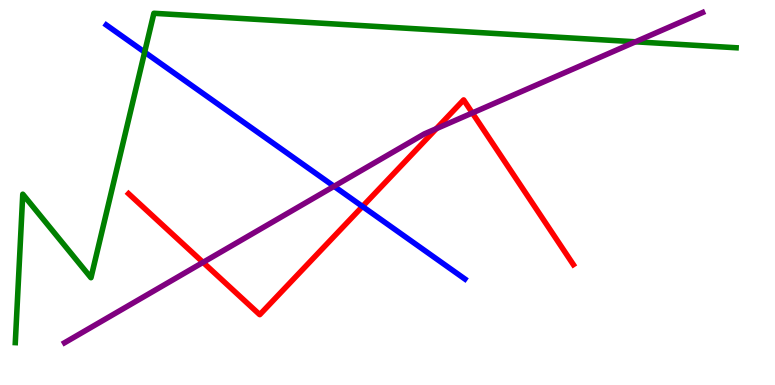[{'lines': ['blue', 'red'], 'intersections': [{'x': 4.68, 'y': 4.64}]}, {'lines': ['green', 'red'], 'intersections': []}, {'lines': ['purple', 'red'], 'intersections': [{'x': 2.62, 'y': 3.19}, {'x': 5.63, 'y': 6.66}, {'x': 6.09, 'y': 7.07}]}, {'lines': ['blue', 'green'], 'intersections': [{'x': 1.87, 'y': 8.65}]}, {'lines': ['blue', 'purple'], 'intersections': [{'x': 4.31, 'y': 5.16}]}, {'lines': ['green', 'purple'], 'intersections': [{'x': 8.2, 'y': 8.91}]}]